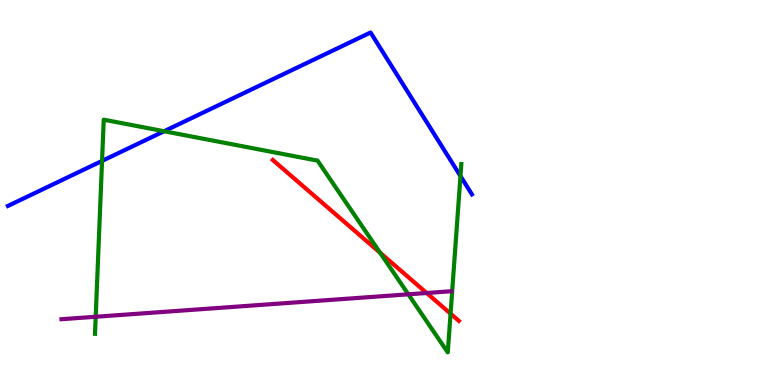[{'lines': ['blue', 'red'], 'intersections': []}, {'lines': ['green', 'red'], 'intersections': [{'x': 4.9, 'y': 3.43}, {'x': 5.81, 'y': 1.85}]}, {'lines': ['purple', 'red'], 'intersections': [{'x': 5.51, 'y': 2.39}]}, {'lines': ['blue', 'green'], 'intersections': [{'x': 1.32, 'y': 5.82}, {'x': 2.12, 'y': 6.59}, {'x': 5.94, 'y': 5.43}]}, {'lines': ['blue', 'purple'], 'intersections': []}, {'lines': ['green', 'purple'], 'intersections': [{'x': 1.23, 'y': 1.77}, {'x': 5.27, 'y': 2.36}]}]